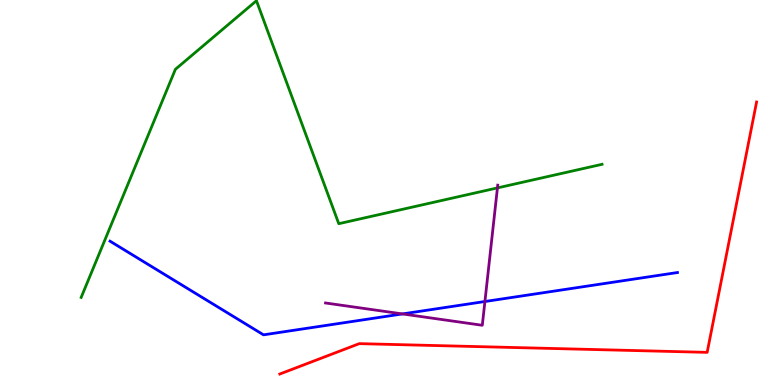[{'lines': ['blue', 'red'], 'intersections': []}, {'lines': ['green', 'red'], 'intersections': []}, {'lines': ['purple', 'red'], 'intersections': []}, {'lines': ['blue', 'green'], 'intersections': []}, {'lines': ['blue', 'purple'], 'intersections': [{'x': 5.19, 'y': 1.85}, {'x': 6.26, 'y': 2.17}]}, {'lines': ['green', 'purple'], 'intersections': [{'x': 6.42, 'y': 5.12}]}]